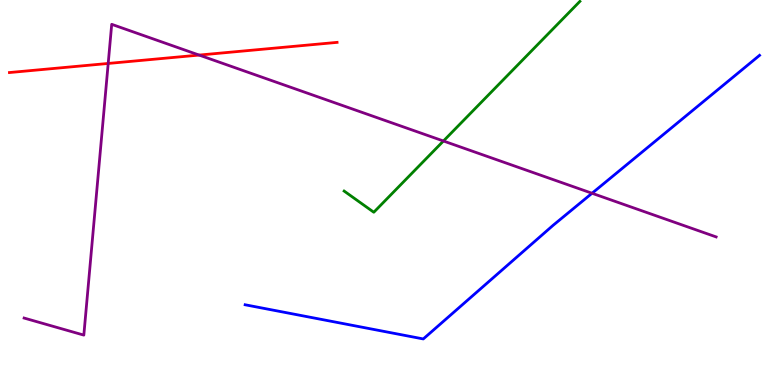[{'lines': ['blue', 'red'], 'intersections': []}, {'lines': ['green', 'red'], 'intersections': []}, {'lines': ['purple', 'red'], 'intersections': [{'x': 1.4, 'y': 8.35}, {'x': 2.57, 'y': 8.57}]}, {'lines': ['blue', 'green'], 'intersections': []}, {'lines': ['blue', 'purple'], 'intersections': [{'x': 7.64, 'y': 4.98}]}, {'lines': ['green', 'purple'], 'intersections': [{'x': 5.72, 'y': 6.34}]}]